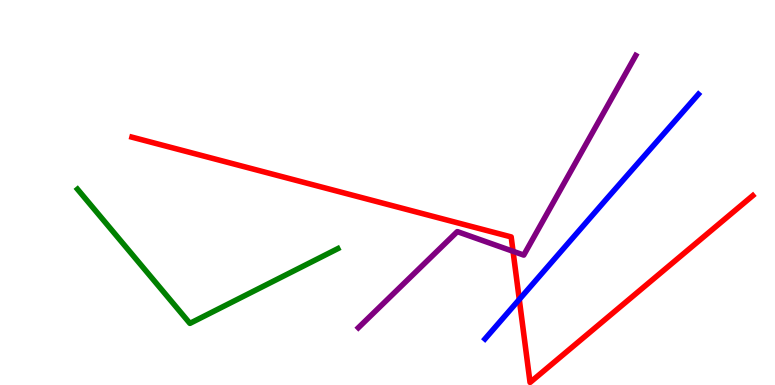[{'lines': ['blue', 'red'], 'intersections': [{'x': 6.7, 'y': 2.22}]}, {'lines': ['green', 'red'], 'intersections': []}, {'lines': ['purple', 'red'], 'intersections': [{'x': 6.62, 'y': 3.47}]}, {'lines': ['blue', 'green'], 'intersections': []}, {'lines': ['blue', 'purple'], 'intersections': []}, {'lines': ['green', 'purple'], 'intersections': []}]